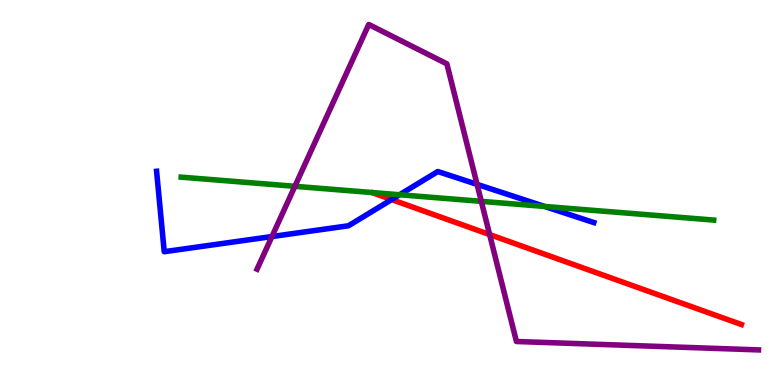[{'lines': ['blue', 'red'], 'intersections': [{'x': 5.05, 'y': 4.82}]}, {'lines': ['green', 'red'], 'intersections': []}, {'lines': ['purple', 'red'], 'intersections': [{'x': 6.32, 'y': 3.91}]}, {'lines': ['blue', 'green'], 'intersections': [{'x': 5.16, 'y': 4.94}, {'x': 7.03, 'y': 4.64}]}, {'lines': ['blue', 'purple'], 'intersections': [{'x': 3.51, 'y': 3.86}, {'x': 6.16, 'y': 5.21}]}, {'lines': ['green', 'purple'], 'intersections': [{'x': 3.8, 'y': 5.16}, {'x': 6.21, 'y': 4.77}]}]